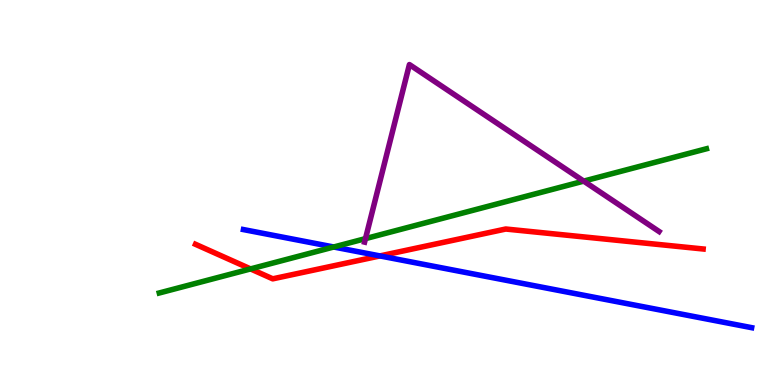[{'lines': ['blue', 'red'], 'intersections': [{'x': 4.9, 'y': 3.35}]}, {'lines': ['green', 'red'], 'intersections': [{'x': 3.23, 'y': 3.02}]}, {'lines': ['purple', 'red'], 'intersections': []}, {'lines': ['blue', 'green'], 'intersections': [{'x': 4.31, 'y': 3.58}]}, {'lines': ['blue', 'purple'], 'intersections': []}, {'lines': ['green', 'purple'], 'intersections': [{'x': 4.72, 'y': 3.8}, {'x': 7.53, 'y': 5.3}]}]